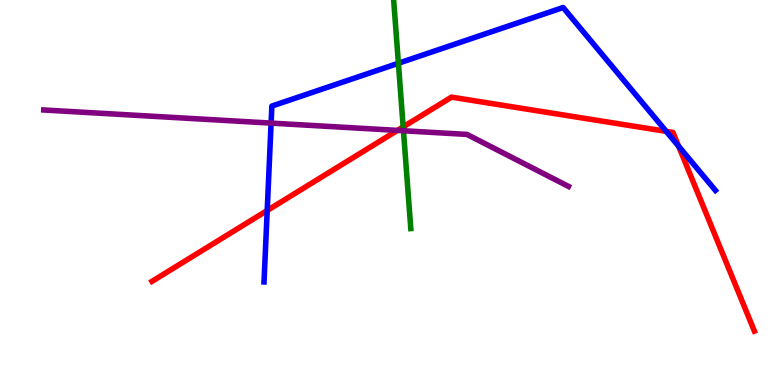[{'lines': ['blue', 'red'], 'intersections': [{'x': 3.45, 'y': 4.53}, {'x': 8.6, 'y': 6.59}, {'x': 8.76, 'y': 6.2}]}, {'lines': ['green', 'red'], 'intersections': [{'x': 5.2, 'y': 6.7}]}, {'lines': ['purple', 'red'], 'intersections': [{'x': 5.13, 'y': 6.61}]}, {'lines': ['blue', 'green'], 'intersections': [{'x': 5.14, 'y': 8.36}]}, {'lines': ['blue', 'purple'], 'intersections': [{'x': 3.5, 'y': 6.8}]}, {'lines': ['green', 'purple'], 'intersections': [{'x': 5.21, 'y': 6.6}]}]